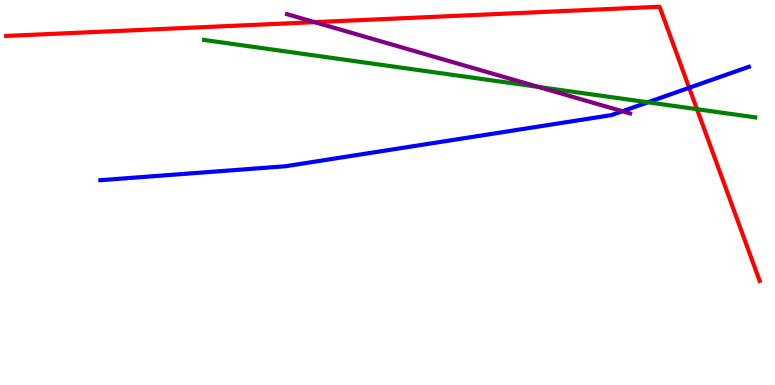[{'lines': ['blue', 'red'], 'intersections': [{'x': 8.89, 'y': 7.72}]}, {'lines': ['green', 'red'], 'intersections': [{'x': 8.99, 'y': 7.16}]}, {'lines': ['purple', 'red'], 'intersections': [{'x': 4.06, 'y': 9.42}]}, {'lines': ['blue', 'green'], 'intersections': [{'x': 8.36, 'y': 7.34}]}, {'lines': ['blue', 'purple'], 'intersections': [{'x': 8.03, 'y': 7.11}]}, {'lines': ['green', 'purple'], 'intersections': [{'x': 6.95, 'y': 7.74}]}]